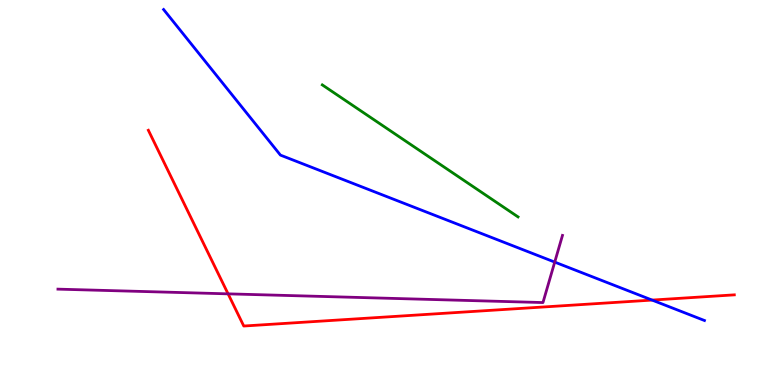[{'lines': ['blue', 'red'], 'intersections': [{'x': 8.41, 'y': 2.21}]}, {'lines': ['green', 'red'], 'intersections': []}, {'lines': ['purple', 'red'], 'intersections': [{'x': 2.94, 'y': 2.37}]}, {'lines': ['blue', 'green'], 'intersections': []}, {'lines': ['blue', 'purple'], 'intersections': [{'x': 7.16, 'y': 3.19}]}, {'lines': ['green', 'purple'], 'intersections': []}]